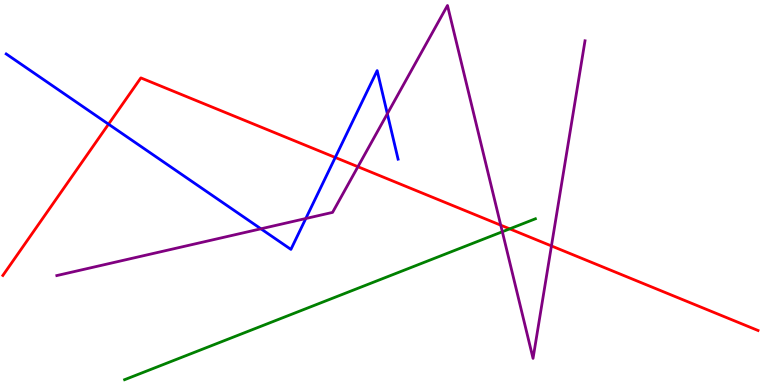[{'lines': ['blue', 'red'], 'intersections': [{'x': 1.4, 'y': 6.77}, {'x': 4.33, 'y': 5.91}]}, {'lines': ['green', 'red'], 'intersections': [{'x': 6.58, 'y': 4.06}]}, {'lines': ['purple', 'red'], 'intersections': [{'x': 4.62, 'y': 5.67}, {'x': 6.46, 'y': 4.15}, {'x': 7.12, 'y': 3.61}]}, {'lines': ['blue', 'green'], 'intersections': []}, {'lines': ['blue', 'purple'], 'intersections': [{'x': 3.37, 'y': 4.06}, {'x': 3.95, 'y': 4.32}, {'x': 5.0, 'y': 7.05}]}, {'lines': ['green', 'purple'], 'intersections': [{'x': 6.48, 'y': 3.98}]}]